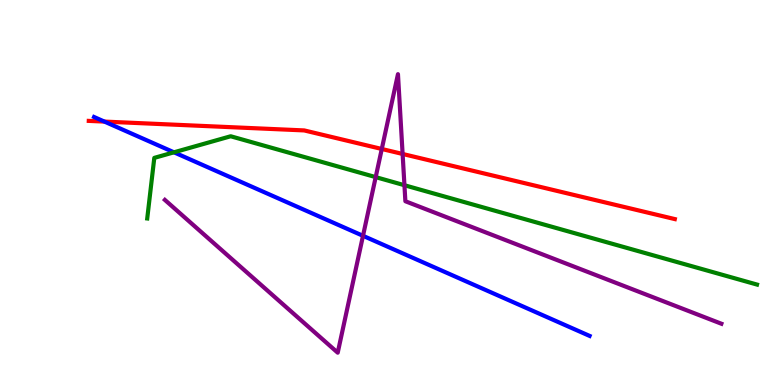[{'lines': ['blue', 'red'], 'intersections': [{'x': 1.35, 'y': 6.84}]}, {'lines': ['green', 'red'], 'intersections': []}, {'lines': ['purple', 'red'], 'intersections': [{'x': 4.93, 'y': 6.13}, {'x': 5.2, 'y': 6.0}]}, {'lines': ['blue', 'green'], 'intersections': [{'x': 2.24, 'y': 6.04}]}, {'lines': ['blue', 'purple'], 'intersections': [{'x': 4.68, 'y': 3.88}]}, {'lines': ['green', 'purple'], 'intersections': [{'x': 4.85, 'y': 5.4}, {'x': 5.22, 'y': 5.19}]}]